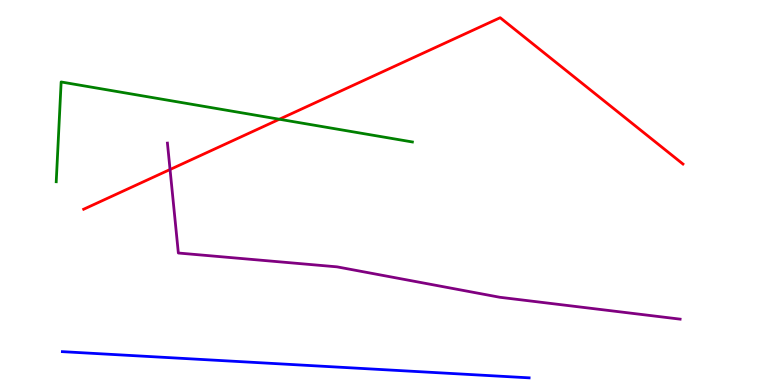[{'lines': ['blue', 'red'], 'intersections': []}, {'lines': ['green', 'red'], 'intersections': [{'x': 3.6, 'y': 6.9}]}, {'lines': ['purple', 'red'], 'intersections': [{'x': 2.19, 'y': 5.6}]}, {'lines': ['blue', 'green'], 'intersections': []}, {'lines': ['blue', 'purple'], 'intersections': []}, {'lines': ['green', 'purple'], 'intersections': []}]